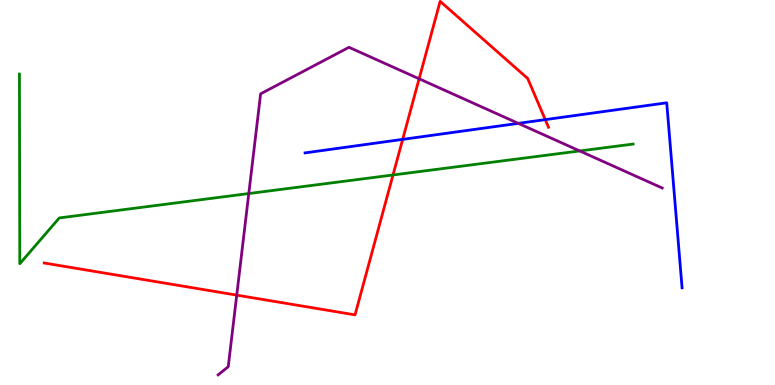[{'lines': ['blue', 'red'], 'intersections': [{'x': 5.2, 'y': 6.38}, {'x': 7.04, 'y': 6.89}]}, {'lines': ['green', 'red'], 'intersections': [{'x': 5.07, 'y': 5.46}]}, {'lines': ['purple', 'red'], 'intersections': [{'x': 3.05, 'y': 2.33}, {'x': 5.41, 'y': 7.95}]}, {'lines': ['blue', 'green'], 'intersections': []}, {'lines': ['blue', 'purple'], 'intersections': [{'x': 6.69, 'y': 6.8}]}, {'lines': ['green', 'purple'], 'intersections': [{'x': 3.21, 'y': 4.97}, {'x': 7.48, 'y': 6.08}]}]